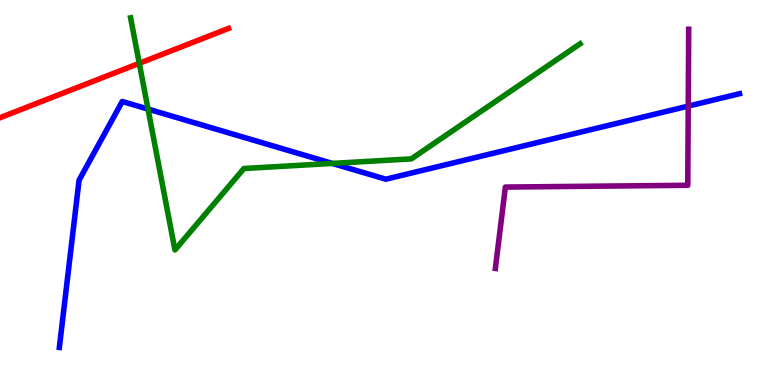[{'lines': ['blue', 'red'], 'intersections': []}, {'lines': ['green', 'red'], 'intersections': [{'x': 1.8, 'y': 8.36}]}, {'lines': ['purple', 'red'], 'intersections': []}, {'lines': ['blue', 'green'], 'intersections': [{'x': 1.91, 'y': 7.17}, {'x': 4.29, 'y': 5.76}]}, {'lines': ['blue', 'purple'], 'intersections': [{'x': 8.88, 'y': 7.24}]}, {'lines': ['green', 'purple'], 'intersections': []}]